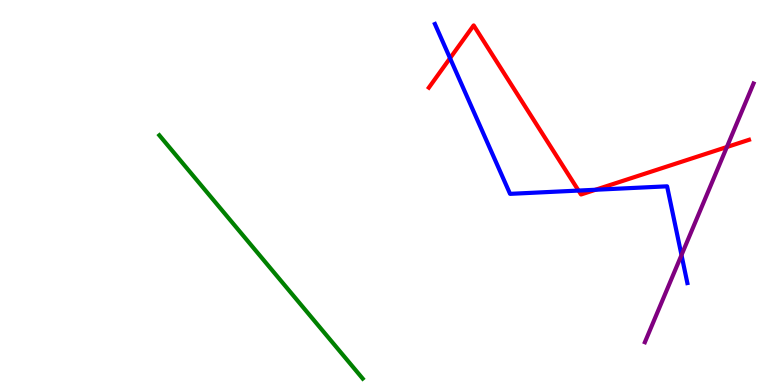[{'lines': ['blue', 'red'], 'intersections': [{'x': 5.81, 'y': 8.49}, {'x': 7.46, 'y': 5.05}, {'x': 7.68, 'y': 5.07}]}, {'lines': ['green', 'red'], 'intersections': []}, {'lines': ['purple', 'red'], 'intersections': [{'x': 9.38, 'y': 6.18}]}, {'lines': ['blue', 'green'], 'intersections': []}, {'lines': ['blue', 'purple'], 'intersections': [{'x': 8.79, 'y': 3.38}]}, {'lines': ['green', 'purple'], 'intersections': []}]